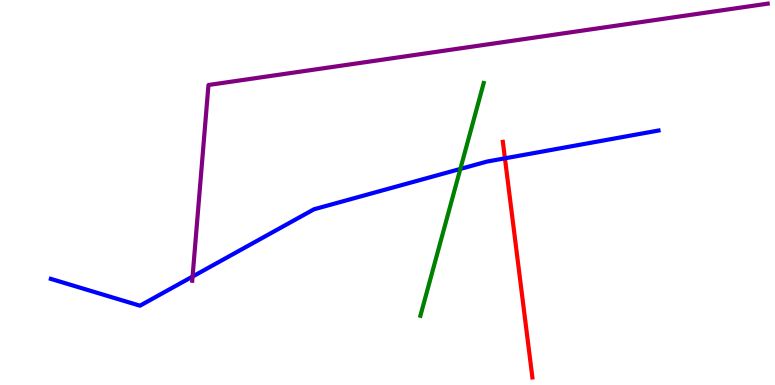[{'lines': ['blue', 'red'], 'intersections': [{'x': 6.52, 'y': 5.89}]}, {'lines': ['green', 'red'], 'intersections': []}, {'lines': ['purple', 'red'], 'intersections': []}, {'lines': ['blue', 'green'], 'intersections': [{'x': 5.94, 'y': 5.61}]}, {'lines': ['blue', 'purple'], 'intersections': [{'x': 2.48, 'y': 2.82}]}, {'lines': ['green', 'purple'], 'intersections': []}]